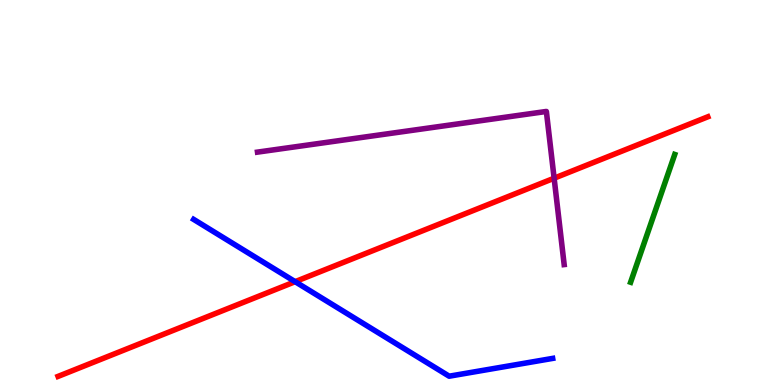[{'lines': ['blue', 'red'], 'intersections': [{'x': 3.81, 'y': 2.68}]}, {'lines': ['green', 'red'], 'intersections': []}, {'lines': ['purple', 'red'], 'intersections': [{'x': 7.15, 'y': 5.37}]}, {'lines': ['blue', 'green'], 'intersections': []}, {'lines': ['blue', 'purple'], 'intersections': []}, {'lines': ['green', 'purple'], 'intersections': []}]